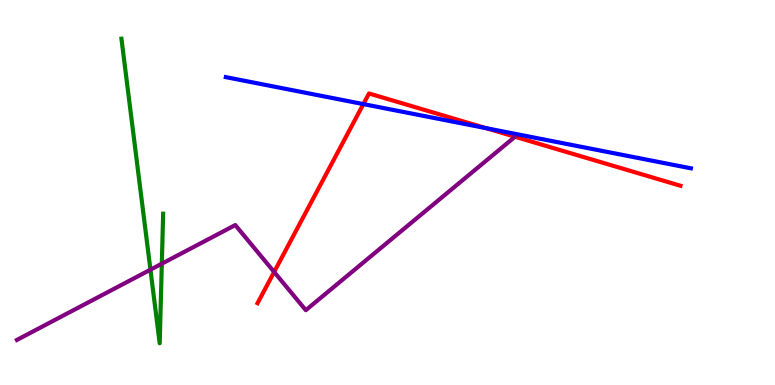[{'lines': ['blue', 'red'], 'intersections': [{'x': 4.69, 'y': 7.3}, {'x': 6.27, 'y': 6.67}]}, {'lines': ['green', 'red'], 'intersections': []}, {'lines': ['purple', 'red'], 'intersections': [{'x': 3.54, 'y': 2.94}]}, {'lines': ['blue', 'green'], 'intersections': []}, {'lines': ['blue', 'purple'], 'intersections': []}, {'lines': ['green', 'purple'], 'intersections': [{'x': 1.94, 'y': 3.0}, {'x': 2.09, 'y': 3.15}]}]